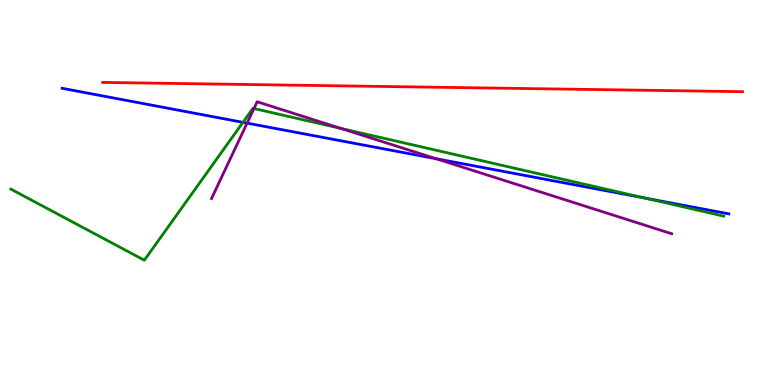[{'lines': ['blue', 'red'], 'intersections': []}, {'lines': ['green', 'red'], 'intersections': []}, {'lines': ['purple', 'red'], 'intersections': []}, {'lines': ['blue', 'green'], 'intersections': [{'x': 3.13, 'y': 6.82}, {'x': 8.31, 'y': 4.86}]}, {'lines': ['blue', 'purple'], 'intersections': [{'x': 3.19, 'y': 6.8}, {'x': 5.63, 'y': 5.88}]}, {'lines': ['green', 'purple'], 'intersections': [{'x': 3.28, 'y': 7.18}, {'x': 4.4, 'y': 6.66}]}]